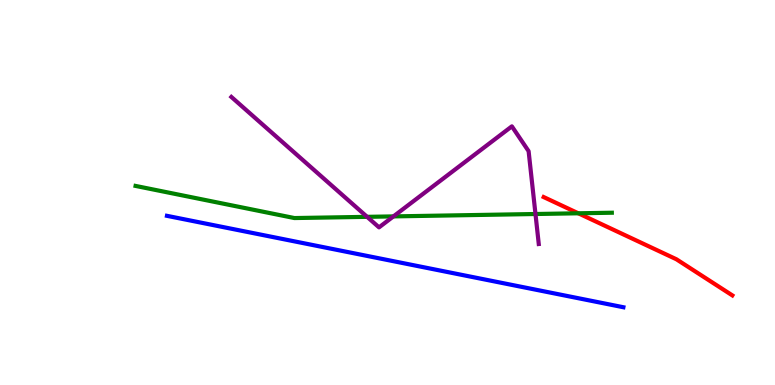[{'lines': ['blue', 'red'], 'intersections': []}, {'lines': ['green', 'red'], 'intersections': [{'x': 7.46, 'y': 4.46}]}, {'lines': ['purple', 'red'], 'intersections': []}, {'lines': ['blue', 'green'], 'intersections': []}, {'lines': ['blue', 'purple'], 'intersections': []}, {'lines': ['green', 'purple'], 'intersections': [{'x': 4.74, 'y': 4.37}, {'x': 5.08, 'y': 4.38}, {'x': 6.91, 'y': 4.44}]}]